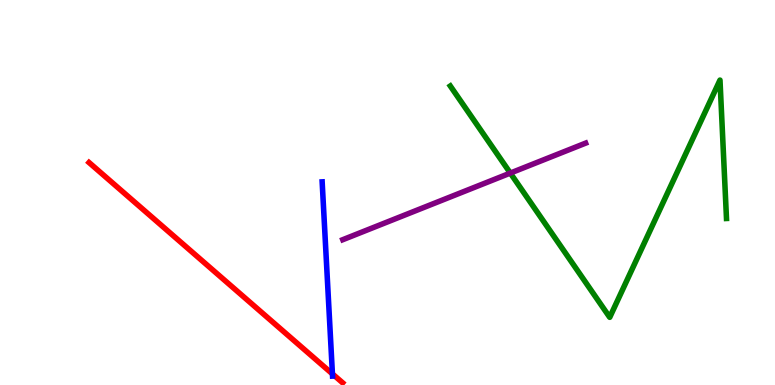[{'lines': ['blue', 'red'], 'intersections': [{'x': 4.29, 'y': 0.288}]}, {'lines': ['green', 'red'], 'intersections': []}, {'lines': ['purple', 'red'], 'intersections': []}, {'lines': ['blue', 'green'], 'intersections': []}, {'lines': ['blue', 'purple'], 'intersections': []}, {'lines': ['green', 'purple'], 'intersections': [{'x': 6.58, 'y': 5.5}]}]